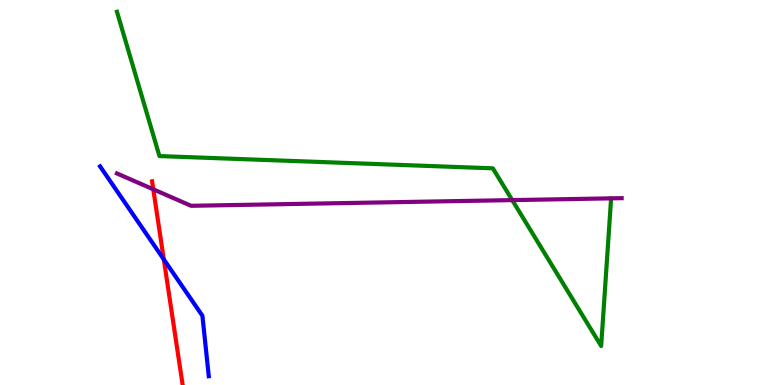[{'lines': ['blue', 'red'], 'intersections': [{'x': 2.11, 'y': 3.26}]}, {'lines': ['green', 'red'], 'intersections': []}, {'lines': ['purple', 'red'], 'intersections': [{'x': 1.98, 'y': 5.08}]}, {'lines': ['blue', 'green'], 'intersections': []}, {'lines': ['blue', 'purple'], 'intersections': []}, {'lines': ['green', 'purple'], 'intersections': [{'x': 6.61, 'y': 4.8}]}]